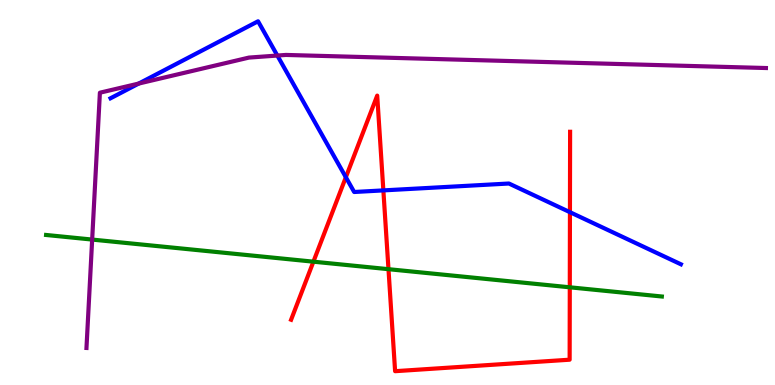[{'lines': ['blue', 'red'], 'intersections': [{'x': 4.46, 'y': 5.4}, {'x': 4.95, 'y': 5.05}, {'x': 7.35, 'y': 4.49}]}, {'lines': ['green', 'red'], 'intersections': [{'x': 4.04, 'y': 3.2}, {'x': 5.01, 'y': 3.01}, {'x': 7.35, 'y': 2.54}]}, {'lines': ['purple', 'red'], 'intersections': []}, {'lines': ['blue', 'green'], 'intersections': []}, {'lines': ['blue', 'purple'], 'intersections': [{'x': 1.79, 'y': 7.83}, {'x': 3.58, 'y': 8.56}]}, {'lines': ['green', 'purple'], 'intersections': [{'x': 1.19, 'y': 3.78}]}]